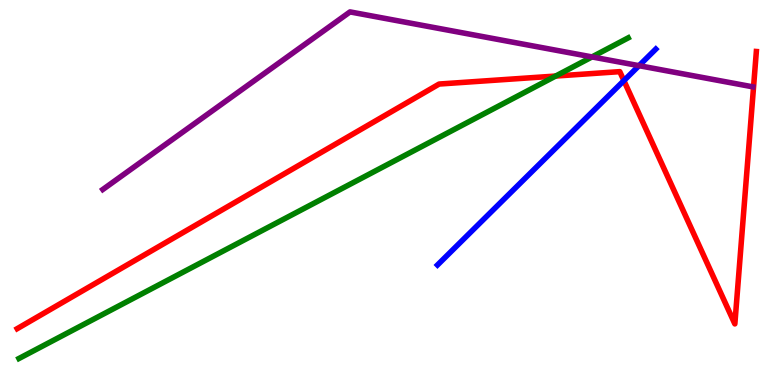[{'lines': ['blue', 'red'], 'intersections': [{'x': 8.05, 'y': 7.91}]}, {'lines': ['green', 'red'], 'intersections': [{'x': 7.17, 'y': 8.02}]}, {'lines': ['purple', 'red'], 'intersections': []}, {'lines': ['blue', 'green'], 'intersections': []}, {'lines': ['blue', 'purple'], 'intersections': [{'x': 8.25, 'y': 8.29}]}, {'lines': ['green', 'purple'], 'intersections': [{'x': 7.64, 'y': 8.52}]}]